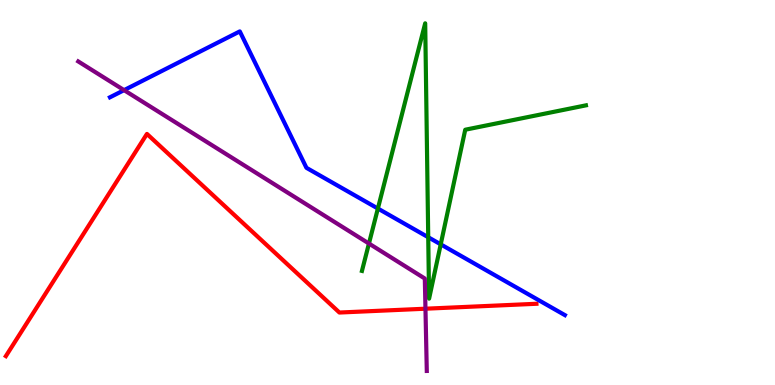[{'lines': ['blue', 'red'], 'intersections': []}, {'lines': ['green', 'red'], 'intersections': []}, {'lines': ['purple', 'red'], 'intersections': [{'x': 5.49, 'y': 1.98}]}, {'lines': ['blue', 'green'], 'intersections': [{'x': 4.88, 'y': 4.58}, {'x': 5.53, 'y': 3.84}, {'x': 5.69, 'y': 3.65}]}, {'lines': ['blue', 'purple'], 'intersections': [{'x': 1.6, 'y': 7.66}]}, {'lines': ['green', 'purple'], 'intersections': [{'x': 4.76, 'y': 3.67}]}]